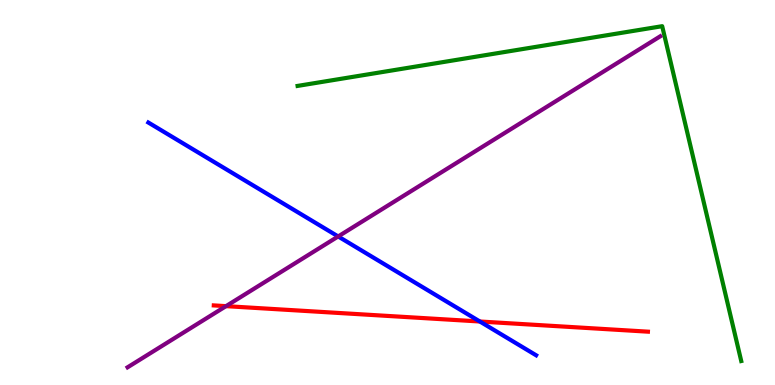[{'lines': ['blue', 'red'], 'intersections': [{'x': 6.19, 'y': 1.65}]}, {'lines': ['green', 'red'], 'intersections': []}, {'lines': ['purple', 'red'], 'intersections': [{'x': 2.92, 'y': 2.05}]}, {'lines': ['blue', 'green'], 'intersections': []}, {'lines': ['blue', 'purple'], 'intersections': [{'x': 4.36, 'y': 3.86}]}, {'lines': ['green', 'purple'], 'intersections': []}]